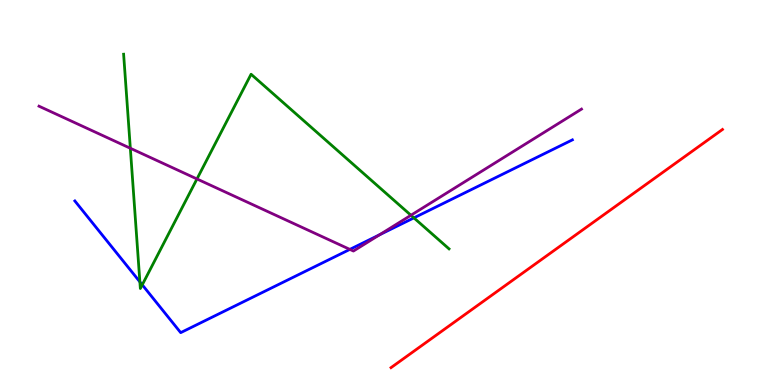[{'lines': ['blue', 'red'], 'intersections': []}, {'lines': ['green', 'red'], 'intersections': []}, {'lines': ['purple', 'red'], 'intersections': []}, {'lines': ['blue', 'green'], 'intersections': [{'x': 1.8, 'y': 2.68}, {'x': 1.84, 'y': 2.6}, {'x': 5.34, 'y': 4.34}]}, {'lines': ['blue', 'purple'], 'intersections': [{'x': 4.51, 'y': 3.52}, {'x': 4.9, 'y': 3.9}]}, {'lines': ['green', 'purple'], 'intersections': [{'x': 1.68, 'y': 6.15}, {'x': 2.54, 'y': 5.35}, {'x': 5.3, 'y': 4.41}]}]